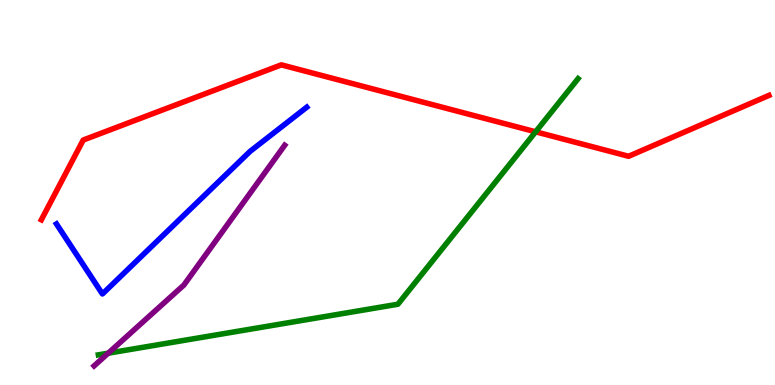[{'lines': ['blue', 'red'], 'intersections': []}, {'lines': ['green', 'red'], 'intersections': [{'x': 6.91, 'y': 6.58}]}, {'lines': ['purple', 'red'], 'intersections': []}, {'lines': ['blue', 'green'], 'intersections': []}, {'lines': ['blue', 'purple'], 'intersections': []}, {'lines': ['green', 'purple'], 'intersections': [{'x': 1.4, 'y': 0.826}]}]